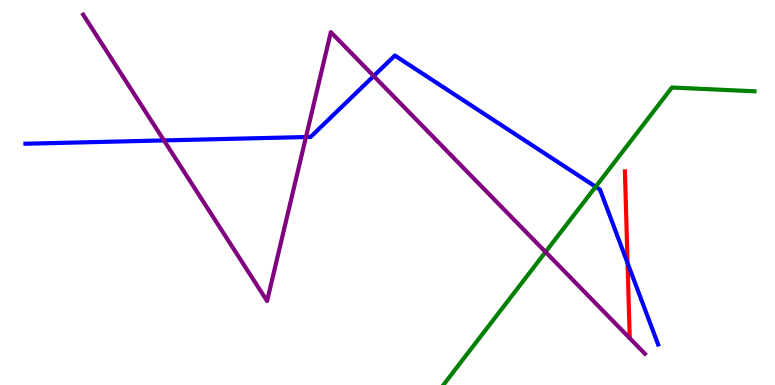[{'lines': ['blue', 'red'], 'intersections': [{'x': 8.1, 'y': 3.17}]}, {'lines': ['green', 'red'], 'intersections': []}, {'lines': ['purple', 'red'], 'intersections': []}, {'lines': ['blue', 'green'], 'intersections': [{'x': 7.69, 'y': 5.15}]}, {'lines': ['blue', 'purple'], 'intersections': [{'x': 2.12, 'y': 6.35}, {'x': 3.95, 'y': 6.44}, {'x': 4.82, 'y': 8.03}]}, {'lines': ['green', 'purple'], 'intersections': [{'x': 7.04, 'y': 3.45}]}]